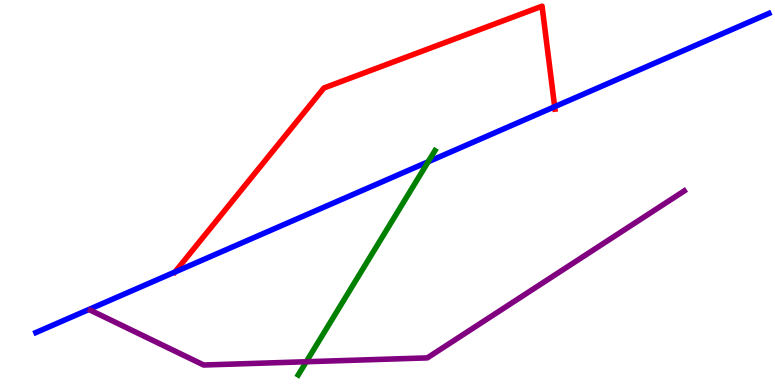[{'lines': ['blue', 'red'], 'intersections': [{'x': 2.26, 'y': 2.93}, {'x': 7.16, 'y': 7.23}]}, {'lines': ['green', 'red'], 'intersections': []}, {'lines': ['purple', 'red'], 'intersections': []}, {'lines': ['blue', 'green'], 'intersections': [{'x': 5.52, 'y': 5.8}]}, {'lines': ['blue', 'purple'], 'intersections': []}, {'lines': ['green', 'purple'], 'intersections': [{'x': 3.95, 'y': 0.604}]}]